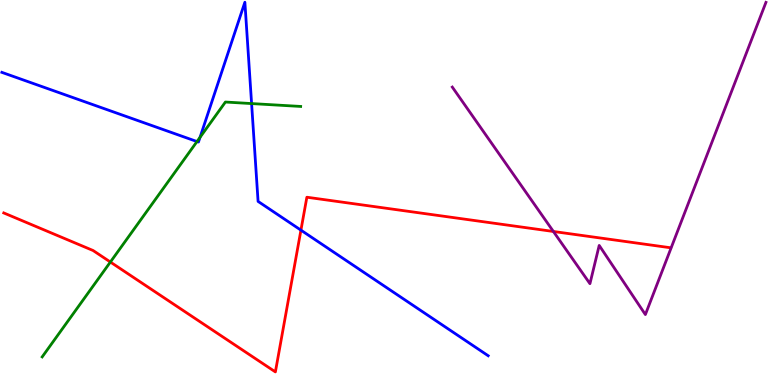[{'lines': ['blue', 'red'], 'intersections': [{'x': 3.88, 'y': 4.02}]}, {'lines': ['green', 'red'], 'intersections': [{'x': 1.42, 'y': 3.19}]}, {'lines': ['purple', 'red'], 'intersections': [{'x': 7.14, 'y': 3.99}]}, {'lines': ['blue', 'green'], 'intersections': [{'x': 2.54, 'y': 6.32}, {'x': 2.58, 'y': 6.43}, {'x': 3.25, 'y': 7.31}]}, {'lines': ['blue', 'purple'], 'intersections': []}, {'lines': ['green', 'purple'], 'intersections': []}]